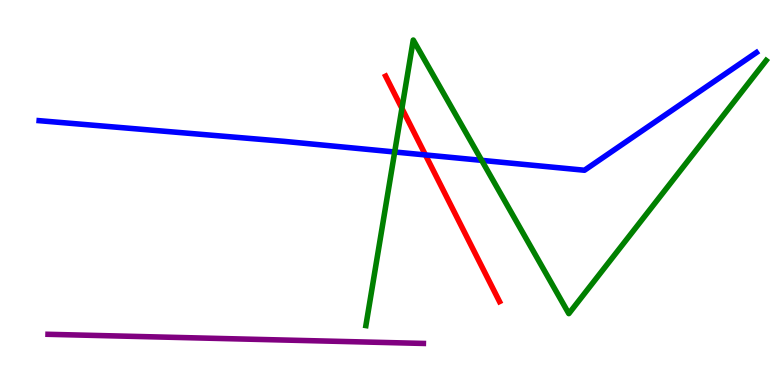[{'lines': ['blue', 'red'], 'intersections': [{'x': 5.49, 'y': 5.98}]}, {'lines': ['green', 'red'], 'intersections': [{'x': 5.19, 'y': 7.18}]}, {'lines': ['purple', 'red'], 'intersections': []}, {'lines': ['blue', 'green'], 'intersections': [{'x': 5.09, 'y': 6.05}, {'x': 6.22, 'y': 5.84}]}, {'lines': ['blue', 'purple'], 'intersections': []}, {'lines': ['green', 'purple'], 'intersections': []}]